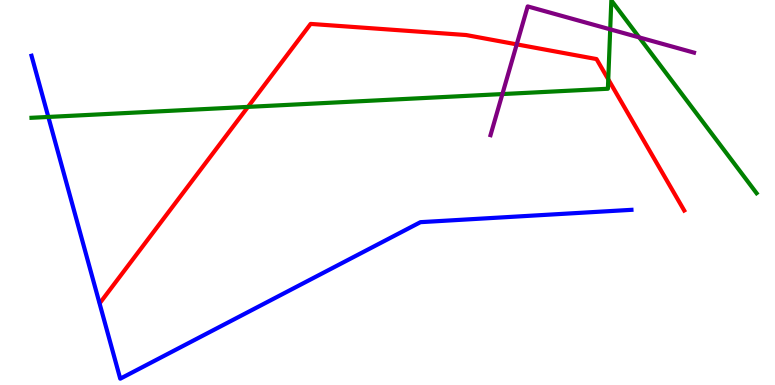[{'lines': ['blue', 'red'], 'intersections': []}, {'lines': ['green', 'red'], 'intersections': [{'x': 3.2, 'y': 7.22}, {'x': 7.85, 'y': 7.94}]}, {'lines': ['purple', 'red'], 'intersections': [{'x': 6.67, 'y': 8.85}]}, {'lines': ['blue', 'green'], 'intersections': [{'x': 0.624, 'y': 6.96}]}, {'lines': ['blue', 'purple'], 'intersections': []}, {'lines': ['green', 'purple'], 'intersections': [{'x': 6.48, 'y': 7.56}, {'x': 7.87, 'y': 9.24}, {'x': 8.25, 'y': 9.03}]}]